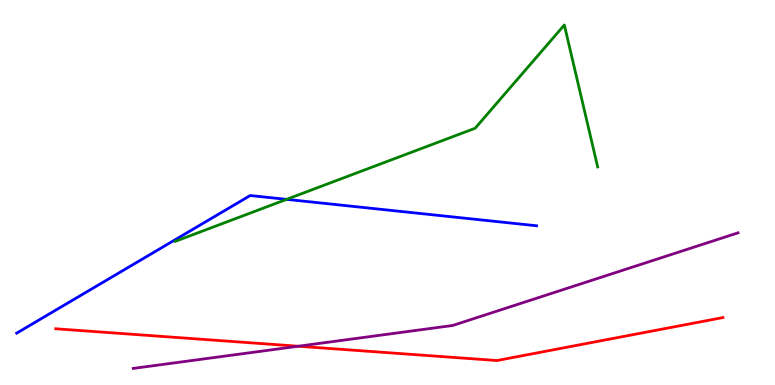[{'lines': ['blue', 'red'], 'intersections': []}, {'lines': ['green', 'red'], 'intersections': []}, {'lines': ['purple', 'red'], 'intersections': [{'x': 3.85, 'y': 1.01}]}, {'lines': ['blue', 'green'], 'intersections': [{'x': 3.7, 'y': 4.82}]}, {'lines': ['blue', 'purple'], 'intersections': []}, {'lines': ['green', 'purple'], 'intersections': []}]